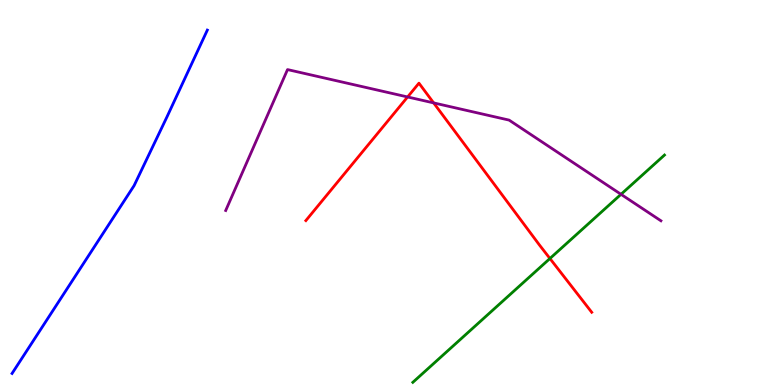[{'lines': ['blue', 'red'], 'intersections': []}, {'lines': ['green', 'red'], 'intersections': [{'x': 7.1, 'y': 3.29}]}, {'lines': ['purple', 'red'], 'intersections': [{'x': 5.26, 'y': 7.48}, {'x': 5.6, 'y': 7.33}]}, {'lines': ['blue', 'green'], 'intersections': []}, {'lines': ['blue', 'purple'], 'intersections': []}, {'lines': ['green', 'purple'], 'intersections': [{'x': 8.01, 'y': 4.95}]}]